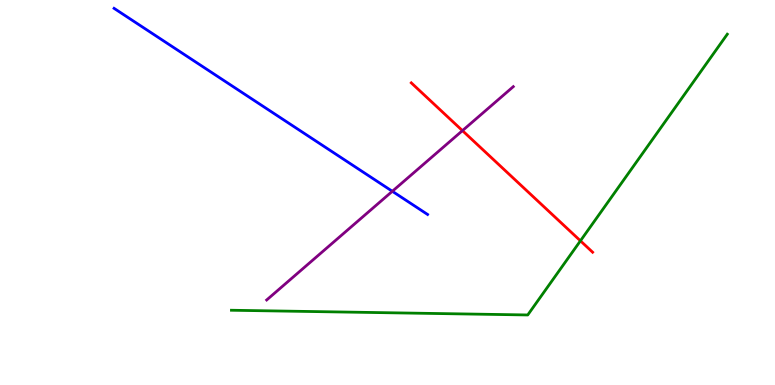[{'lines': ['blue', 'red'], 'intersections': []}, {'lines': ['green', 'red'], 'intersections': [{'x': 7.49, 'y': 3.74}]}, {'lines': ['purple', 'red'], 'intersections': [{'x': 5.97, 'y': 6.61}]}, {'lines': ['blue', 'green'], 'intersections': []}, {'lines': ['blue', 'purple'], 'intersections': [{'x': 5.06, 'y': 5.03}]}, {'lines': ['green', 'purple'], 'intersections': []}]